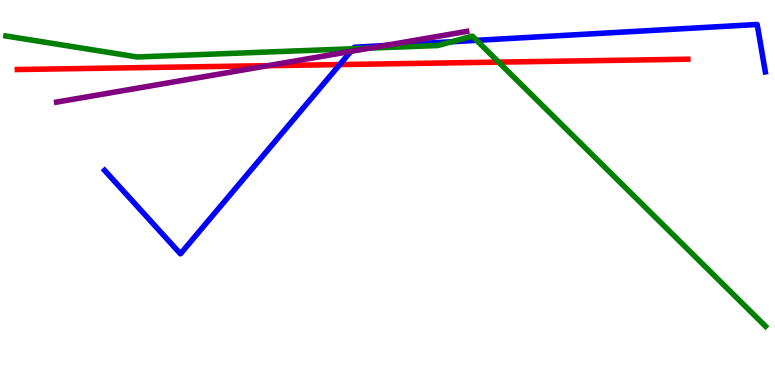[{'lines': ['blue', 'red'], 'intersections': [{'x': 4.38, 'y': 8.32}]}, {'lines': ['green', 'red'], 'intersections': [{'x': 6.43, 'y': 8.39}]}, {'lines': ['purple', 'red'], 'intersections': [{'x': 3.46, 'y': 8.29}]}, {'lines': ['blue', 'green'], 'intersections': [{'x': 4.56, 'y': 8.73}, {'x': 5.83, 'y': 8.92}, {'x': 6.15, 'y': 8.95}]}, {'lines': ['blue', 'purple'], 'intersections': [{'x': 4.53, 'y': 8.67}, {'x': 4.96, 'y': 8.82}]}, {'lines': ['green', 'purple'], 'intersections': [{'x': 4.77, 'y': 8.75}]}]